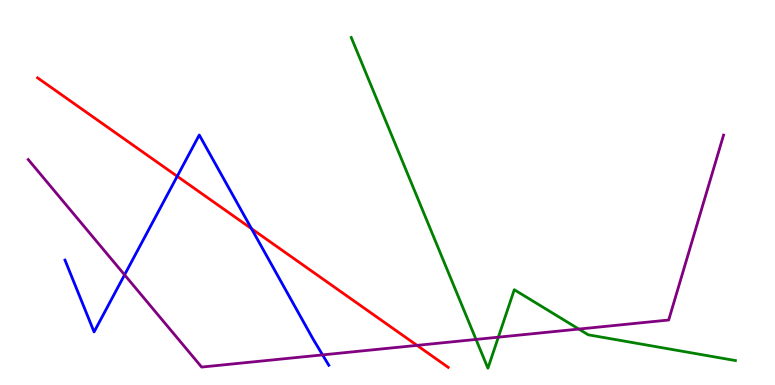[{'lines': ['blue', 'red'], 'intersections': [{'x': 2.29, 'y': 5.42}, {'x': 3.25, 'y': 4.06}]}, {'lines': ['green', 'red'], 'intersections': []}, {'lines': ['purple', 'red'], 'intersections': [{'x': 5.38, 'y': 1.03}]}, {'lines': ['blue', 'green'], 'intersections': []}, {'lines': ['blue', 'purple'], 'intersections': [{'x': 1.61, 'y': 2.86}, {'x': 4.16, 'y': 0.782}]}, {'lines': ['green', 'purple'], 'intersections': [{'x': 6.14, 'y': 1.18}, {'x': 6.43, 'y': 1.24}, {'x': 7.47, 'y': 1.45}]}]